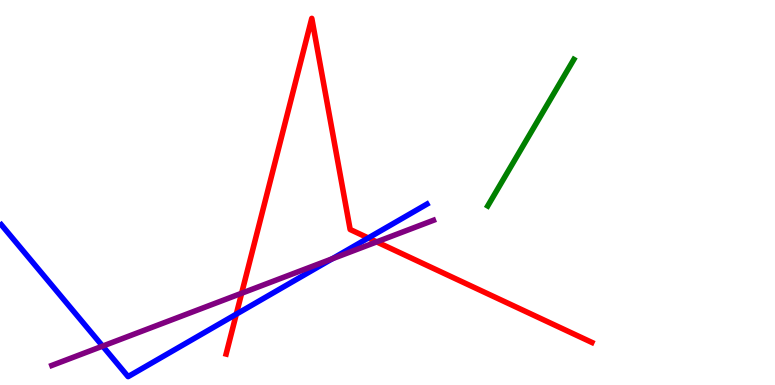[{'lines': ['blue', 'red'], 'intersections': [{'x': 3.05, 'y': 1.84}, {'x': 4.75, 'y': 3.82}]}, {'lines': ['green', 'red'], 'intersections': []}, {'lines': ['purple', 'red'], 'intersections': [{'x': 3.12, 'y': 2.38}, {'x': 4.86, 'y': 3.72}]}, {'lines': ['blue', 'green'], 'intersections': []}, {'lines': ['blue', 'purple'], 'intersections': [{'x': 1.32, 'y': 1.01}, {'x': 4.29, 'y': 3.28}]}, {'lines': ['green', 'purple'], 'intersections': []}]